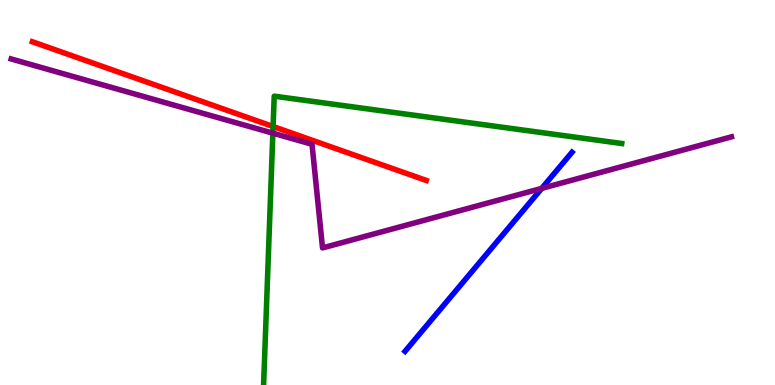[{'lines': ['blue', 'red'], 'intersections': []}, {'lines': ['green', 'red'], 'intersections': [{'x': 3.52, 'y': 6.71}]}, {'lines': ['purple', 'red'], 'intersections': []}, {'lines': ['blue', 'green'], 'intersections': []}, {'lines': ['blue', 'purple'], 'intersections': [{'x': 6.99, 'y': 5.11}]}, {'lines': ['green', 'purple'], 'intersections': [{'x': 3.52, 'y': 6.54}]}]